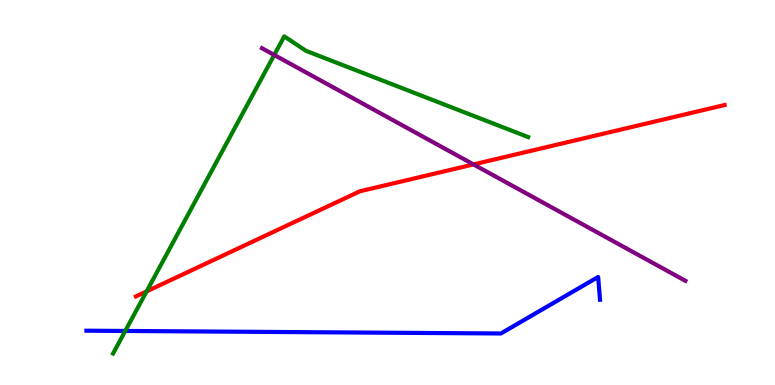[{'lines': ['blue', 'red'], 'intersections': []}, {'lines': ['green', 'red'], 'intersections': [{'x': 1.89, 'y': 2.43}]}, {'lines': ['purple', 'red'], 'intersections': [{'x': 6.11, 'y': 5.73}]}, {'lines': ['blue', 'green'], 'intersections': [{'x': 1.62, 'y': 1.4}]}, {'lines': ['blue', 'purple'], 'intersections': []}, {'lines': ['green', 'purple'], 'intersections': [{'x': 3.54, 'y': 8.57}]}]